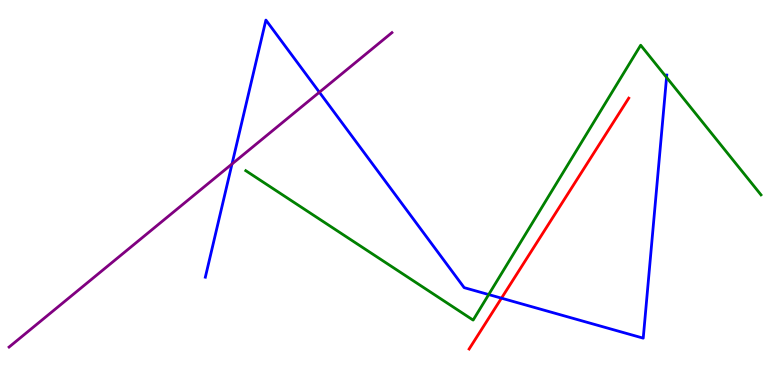[{'lines': ['blue', 'red'], 'intersections': [{'x': 6.47, 'y': 2.26}]}, {'lines': ['green', 'red'], 'intersections': []}, {'lines': ['purple', 'red'], 'intersections': []}, {'lines': ['blue', 'green'], 'intersections': [{'x': 6.31, 'y': 2.35}, {'x': 8.6, 'y': 7.99}]}, {'lines': ['blue', 'purple'], 'intersections': [{'x': 2.99, 'y': 5.74}, {'x': 4.12, 'y': 7.6}]}, {'lines': ['green', 'purple'], 'intersections': []}]